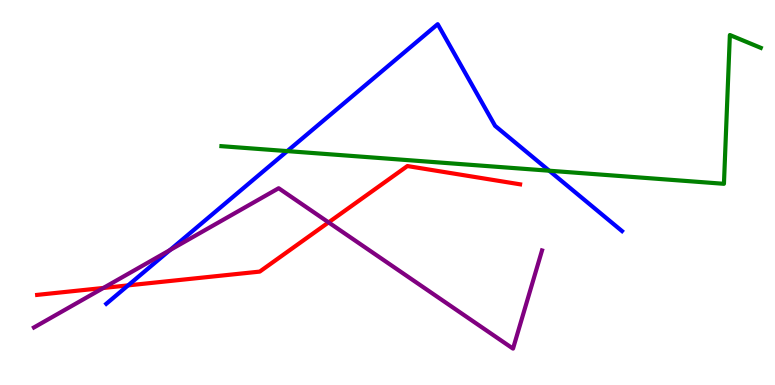[{'lines': ['blue', 'red'], 'intersections': [{'x': 1.65, 'y': 2.59}]}, {'lines': ['green', 'red'], 'intersections': []}, {'lines': ['purple', 'red'], 'intersections': [{'x': 1.33, 'y': 2.52}, {'x': 4.24, 'y': 4.22}]}, {'lines': ['blue', 'green'], 'intersections': [{'x': 3.71, 'y': 6.08}, {'x': 7.09, 'y': 5.57}]}, {'lines': ['blue', 'purple'], 'intersections': [{'x': 2.19, 'y': 3.5}]}, {'lines': ['green', 'purple'], 'intersections': []}]